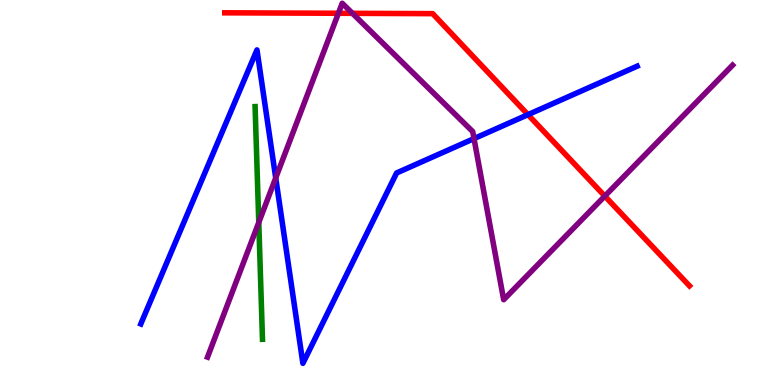[{'lines': ['blue', 'red'], 'intersections': [{'x': 6.81, 'y': 7.02}]}, {'lines': ['green', 'red'], 'intersections': []}, {'lines': ['purple', 'red'], 'intersections': [{'x': 4.37, 'y': 9.66}, {'x': 4.55, 'y': 9.65}, {'x': 7.8, 'y': 4.91}]}, {'lines': ['blue', 'green'], 'intersections': []}, {'lines': ['blue', 'purple'], 'intersections': [{'x': 3.56, 'y': 5.38}, {'x': 6.12, 'y': 6.4}]}, {'lines': ['green', 'purple'], 'intersections': [{'x': 3.34, 'y': 4.22}]}]